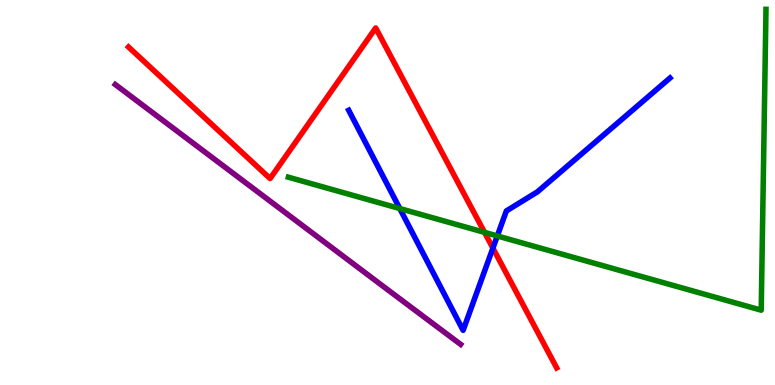[{'lines': ['blue', 'red'], 'intersections': [{'x': 6.36, 'y': 3.56}]}, {'lines': ['green', 'red'], 'intersections': [{'x': 6.25, 'y': 3.96}]}, {'lines': ['purple', 'red'], 'intersections': []}, {'lines': ['blue', 'green'], 'intersections': [{'x': 5.16, 'y': 4.58}, {'x': 6.42, 'y': 3.87}]}, {'lines': ['blue', 'purple'], 'intersections': []}, {'lines': ['green', 'purple'], 'intersections': []}]